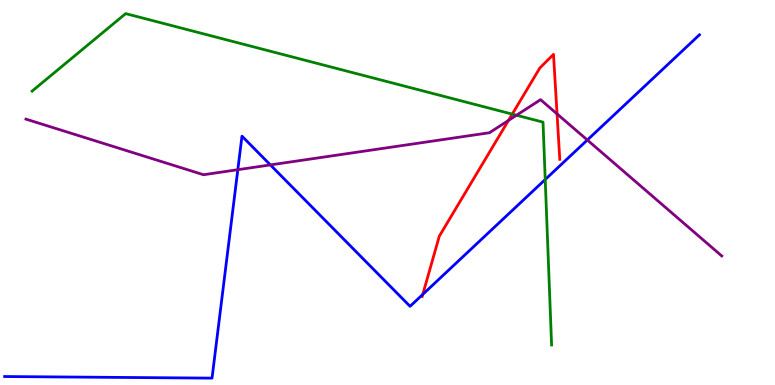[{'lines': ['blue', 'red'], 'intersections': [{'x': 5.46, 'y': 2.35}]}, {'lines': ['green', 'red'], 'intersections': [{'x': 6.61, 'y': 7.04}]}, {'lines': ['purple', 'red'], 'intersections': [{'x': 6.56, 'y': 6.87}, {'x': 7.19, 'y': 7.04}]}, {'lines': ['blue', 'green'], 'intersections': [{'x': 7.04, 'y': 5.34}]}, {'lines': ['blue', 'purple'], 'intersections': [{'x': 3.07, 'y': 5.59}, {'x': 3.49, 'y': 5.72}, {'x': 7.58, 'y': 6.36}]}, {'lines': ['green', 'purple'], 'intersections': [{'x': 6.66, 'y': 7.01}]}]